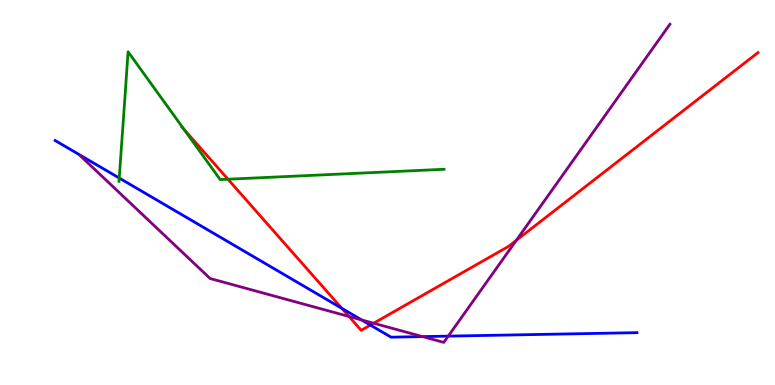[{'lines': ['blue', 'red'], 'intersections': [{'x': 4.41, 'y': 1.99}, {'x': 4.78, 'y': 1.56}]}, {'lines': ['green', 'red'], 'intersections': [{'x': 2.37, 'y': 6.64}, {'x': 2.94, 'y': 5.34}]}, {'lines': ['purple', 'red'], 'intersections': [{'x': 4.5, 'y': 1.78}, {'x': 4.82, 'y': 1.6}, {'x': 6.66, 'y': 3.76}]}, {'lines': ['blue', 'green'], 'intersections': [{'x': 1.54, 'y': 5.38}]}, {'lines': ['blue', 'purple'], 'intersections': [{'x': 4.67, 'y': 1.69}, {'x': 5.45, 'y': 1.26}, {'x': 5.78, 'y': 1.27}]}, {'lines': ['green', 'purple'], 'intersections': []}]